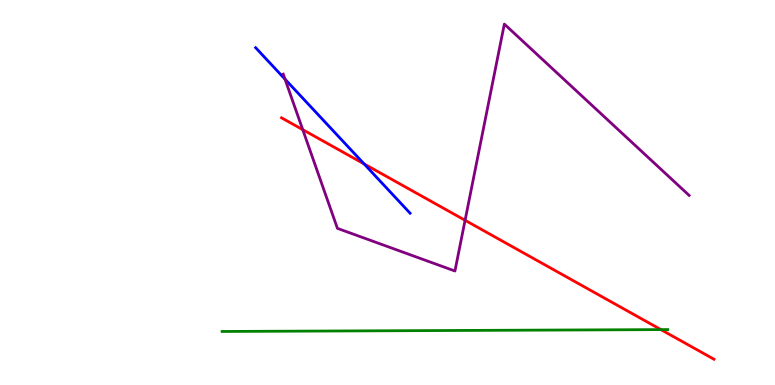[{'lines': ['blue', 'red'], 'intersections': [{'x': 4.7, 'y': 5.74}]}, {'lines': ['green', 'red'], 'intersections': [{'x': 8.53, 'y': 1.44}]}, {'lines': ['purple', 'red'], 'intersections': [{'x': 3.91, 'y': 6.63}, {'x': 6.0, 'y': 4.28}]}, {'lines': ['blue', 'green'], 'intersections': []}, {'lines': ['blue', 'purple'], 'intersections': [{'x': 3.68, 'y': 7.94}]}, {'lines': ['green', 'purple'], 'intersections': []}]